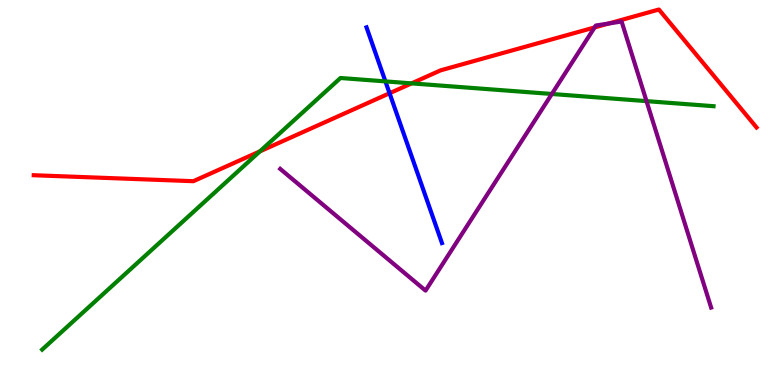[{'lines': ['blue', 'red'], 'intersections': [{'x': 5.03, 'y': 7.58}]}, {'lines': ['green', 'red'], 'intersections': [{'x': 3.35, 'y': 6.07}, {'x': 5.31, 'y': 7.83}]}, {'lines': ['purple', 'red'], 'intersections': [{'x': 7.67, 'y': 9.29}, {'x': 7.85, 'y': 9.39}]}, {'lines': ['blue', 'green'], 'intersections': [{'x': 4.97, 'y': 7.89}]}, {'lines': ['blue', 'purple'], 'intersections': []}, {'lines': ['green', 'purple'], 'intersections': [{'x': 7.12, 'y': 7.56}, {'x': 8.34, 'y': 7.37}]}]